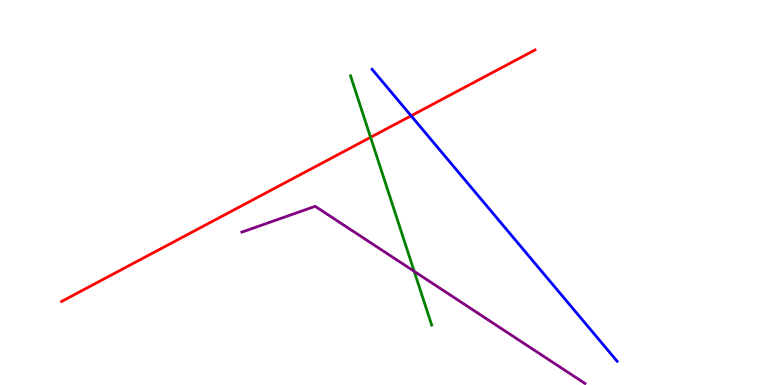[{'lines': ['blue', 'red'], 'intersections': [{'x': 5.3, 'y': 6.99}]}, {'lines': ['green', 'red'], 'intersections': [{'x': 4.78, 'y': 6.43}]}, {'lines': ['purple', 'red'], 'intersections': []}, {'lines': ['blue', 'green'], 'intersections': []}, {'lines': ['blue', 'purple'], 'intersections': []}, {'lines': ['green', 'purple'], 'intersections': [{'x': 5.34, 'y': 2.95}]}]